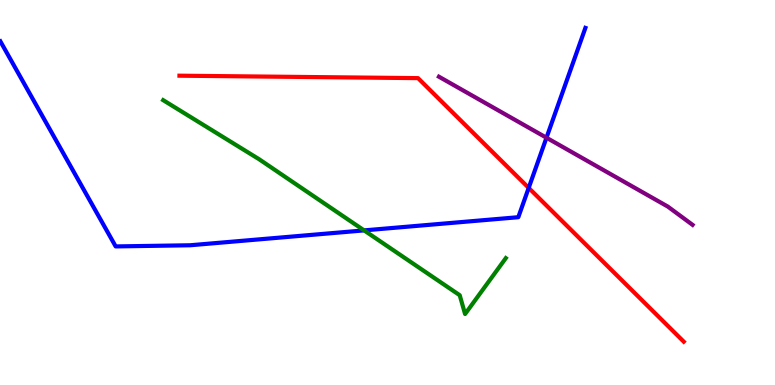[{'lines': ['blue', 'red'], 'intersections': [{'x': 6.82, 'y': 5.12}]}, {'lines': ['green', 'red'], 'intersections': []}, {'lines': ['purple', 'red'], 'intersections': []}, {'lines': ['blue', 'green'], 'intersections': [{'x': 4.7, 'y': 4.02}]}, {'lines': ['blue', 'purple'], 'intersections': [{'x': 7.05, 'y': 6.42}]}, {'lines': ['green', 'purple'], 'intersections': []}]